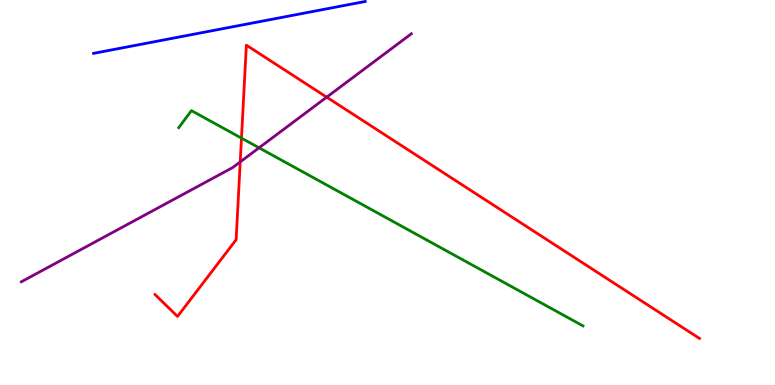[{'lines': ['blue', 'red'], 'intersections': []}, {'lines': ['green', 'red'], 'intersections': [{'x': 3.12, 'y': 6.41}]}, {'lines': ['purple', 'red'], 'intersections': [{'x': 3.1, 'y': 5.8}, {'x': 4.22, 'y': 7.48}]}, {'lines': ['blue', 'green'], 'intersections': []}, {'lines': ['blue', 'purple'], 'intersections': []}, {'lines': ['green', 'purple'], 'intersections': [{'x': 3.34, 'y': 6.16}]}]